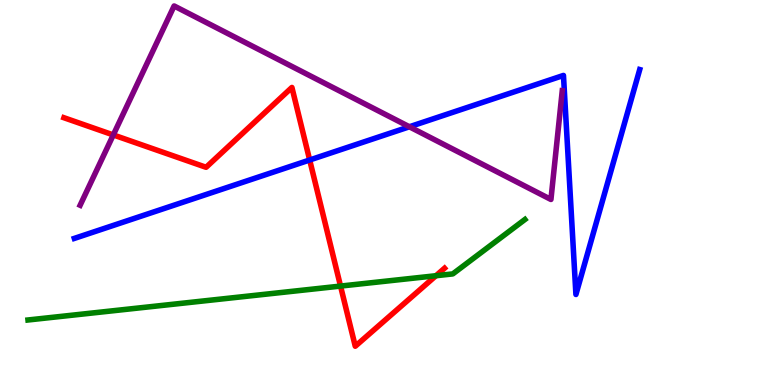[{'lines': ['blue', 'red'], 'intersections': [{'x': 4.0, 'y': 5.84}]}, {'lines': ['green', 'red'], 'intersections': [{'x': 4.39, 'y': 2.57}, {'x': 5.63, 'y': 2.84}]}, {'lines': ['purple', 'red'], 'intersections': [{'x': 1.46, 'y': 6.5}]}, {'lines': ['blue', 'green'], 'intersections': []}, {'lines': ['blue', 'purple'], 'intersections': [{'x': 5.28, 'y': 6.71}]}, {'lines': ['green', 'purple'], 'intersections': []}]